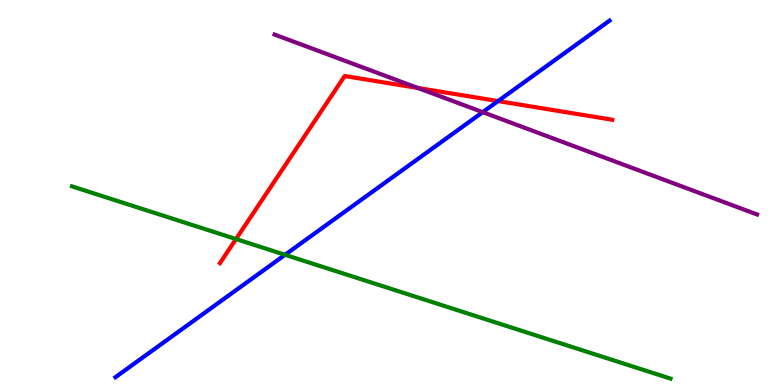[{'lines': ['blue', 'red'], 'intersections': [{'x': 6.43, 'y': 7.37}]}, {'lines': ['green', 'red'], 'intersections': [{'x': 3.05, 'y': 3.79}]}, {'lines': ['purple', 'red'], 'intersections': [{'x': 5.39, 'y': 7.72}]}, {'lines': ['blue', 'green'], 'intersections': [{'x': 3.68, 'y': 3.38}]}, {'lines': ['blue', 'purple'], 'intersections': [{'x': 6.23, 'y': 7.09}]}, {'lines': ['green', 'purple'], 'intersections': []}]